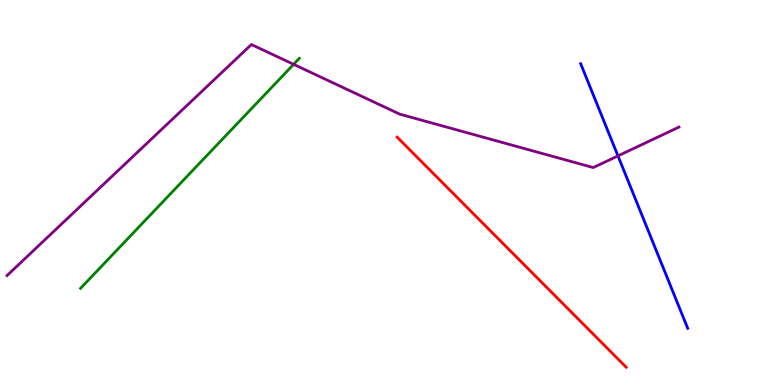[{'lines': ['blue', 'red'], 'intersections': []}, {'lines': ['green', 'red'], 'intersections': []}, {'lines': ['purple', 'red'], 'intersections': []}, {'lines': ['blue', 'green'], 'intersections': []}, {'lines': ['blue', 'purple'], 'intersections': [{'x': 7.97, 'y': 5.95}]}, {'lines': ['green', 'purple'], 'intersections': [{'x': 3.79, 'y': 8.33}]}]